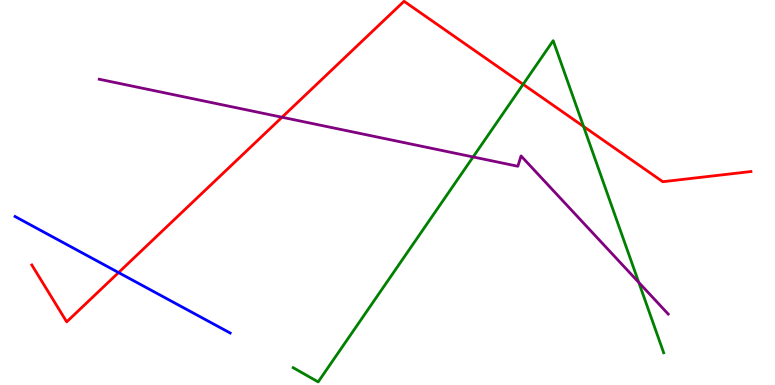[{'lines': ['blue', 'red'], 'intersections': [{'x': 1.53, 'y': 2.92}]}, {'lines': ['green', 'red'], 'intersections': [{'x': 6.75, 'y': 7.81}, {'x': 7.53, 'y': 6.72}]}, {'lines': ['purple', 'red'], 'intersections': [{'x': 3.64, 'y': 6.95}]}, {'lines': ['blue', 'green'], 'intersections': []}, {'lines': ['blue', 'purple'], 'intersections': []}, {'lines': ['green', 'purple'], 'intersections': [{'x': 6.1, 'y': 5.92}, {'x': 8.24, 'y': 2.66}]}]